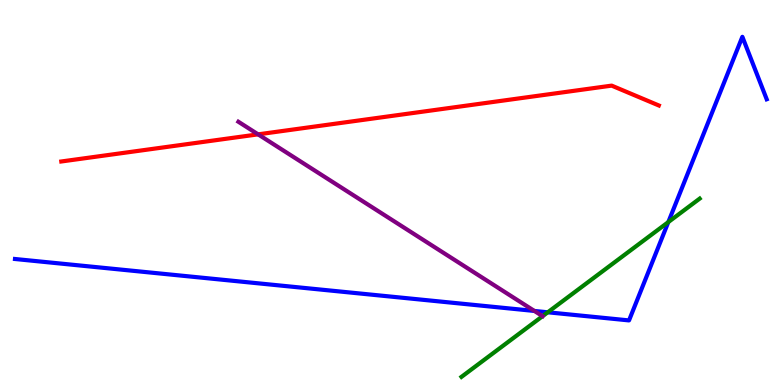[{'lines': ['blue', 'red'], 'intersections': []}, {'lines': ['green', 'red'], 'intersections': []}, {'lines': ['purple', 'red'], 'intersections': [{'x': 3.33, 'y': 6.51}]}, {'lines': ['blue', 'green'], 'intersections': [{'x': 7.07, 'y': 1.89}, {'x': 8.62, 'y': 4.23}]}, {'lines': ['blue', 'purple'], 'intersections': [{'x': 6.9, 'y': 1.92}]}, {'lines': ['green', 'purple'], 'intersections': [{'x': 7.0, 'y': 1.79}]}]